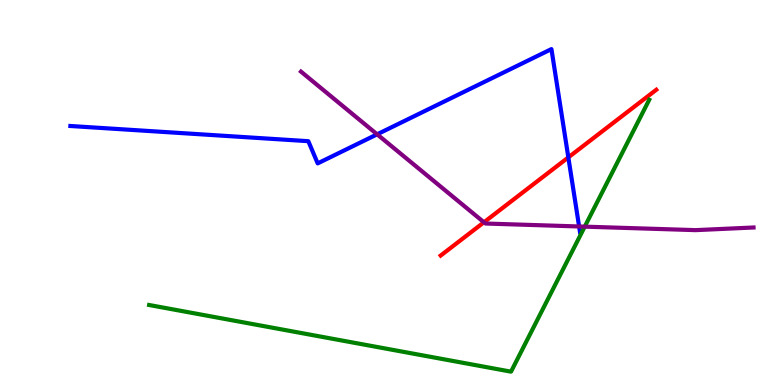[{'lines': ['blue', 'red'], 'intersections': [{'x': 7.33, 'y': 5.91}]}, {'lines': ['green', 'red'], 'intersections': []}, {'lines': ['purple', 'red'], 'intersections': [{'x': 6.24, 'y': 4.23}]}, {'lines': ['blue', 'green'], 'intersections': []}, {'lines': ['blue', 'purple'], 'intersections': [{'x': 4.87, 'y': 6.51}, {'x': 7.47, 'y': 4.12}]}, {'lines': ['green', 'purple'], 'intersections': [{'x': 7.54, 'y': 4.11}]}]